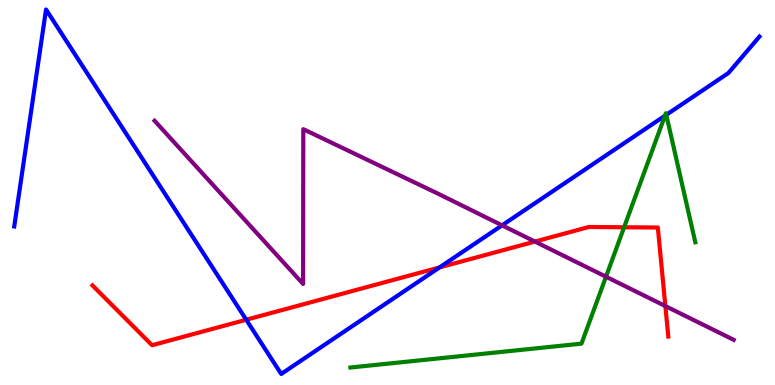[{'lines': ['blue', 'red'], 'intersections': [{'x': 3.18, 'y': 1.69}, {'x': 5.67, 'y': 3.05}]}, {'lines': ['green', 'red'], 'intersections': [{'x': 8.05, 'y': 4.1}]}, {'lines': ['purple', 'red'], 'intersections': [{'x': 6.9, 'y': 3.73}, {'x': 8.59, 'y': 2.05}]}, {'lines': ['blue', 'green'], 'intersections': [{'x': 8.58, 'y': 6.99}, {'x': 8.6, 'y': 7.02}]}, {'lines': ['blue', 'purple'], 'intersections': [{'x': 6.48, 'y': 4.15}]}, {'lines': ['green', 'purple'], 'intersections': [{'x': 7.82, 'y': 2.81}]}]